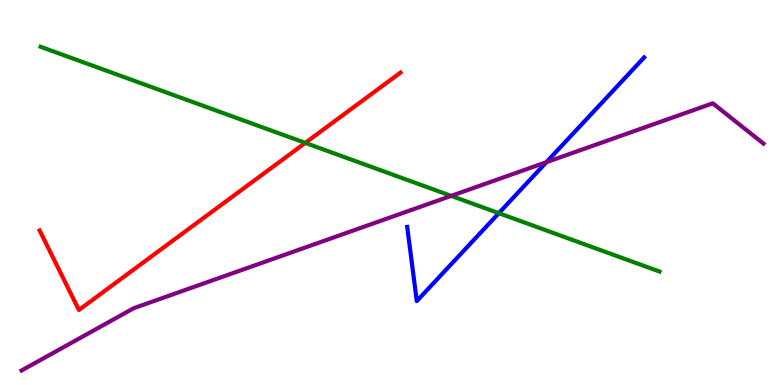[{'lines': ['blue', 'red'], 'intersections': []}, {'lines': ['green', 'red'], 'intersections': [{'x': 3.94, 'y': 6.29}]}, {'lines': ['purple', 'red'], 'intersections': []}, {'lines': ['blue', 'green'], 'intersections': [{'x': 6.44, 'y': 4.46}]}, {'lines': ['blue', 'purple'], 'intersections': [{'x': 7.05, 'y': 5.79}]}, {'lines': ['green', 'purple'], 'intersections': [{'x': 5.82, 'y': 4.91}]}]